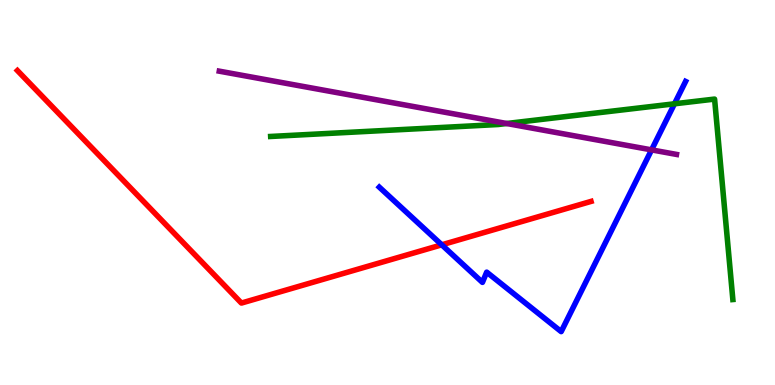[{'lines': ['blue', 'red'], 'intersections': [{'x': 5.7, 'y': 3.64}]}, {'lines': ['green', 'red'], 'intersections': []}, {'lines': ['purple', 'red'], 'intersections': []}, {'lines': ['blue', 'green'], 'intersections': [{'x': 8.7, 'y': 7.3}]}, {'lines': ['blue', 'purple'], 'intersections': [{'x': 8.41, 'y': 6.11}]}, {'lines': ['green', 'purple'], 'intersections': [{'x': 6.54, 'y': 6.79}]}]